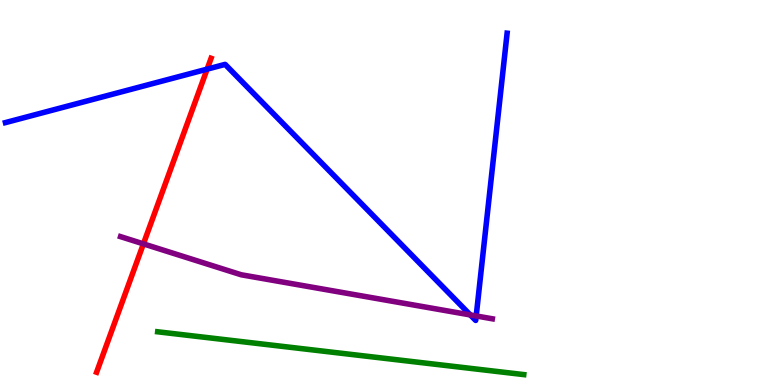[{'lines': ['blue', 'red'], 'intersections': [{'x': 2.67, 'y': 8.2}]}, {'lines': ['green', 'red'], 'intersections': []}, {'lines': ['purple', 'red'], 'intersections': [{'x': 1.85, 'y': 3.67}]}, {'lines': ['blue', 'green'], 'intersections': []}, {'lines': ['blue', 'purple'], 'intersections': [{'x': 6.07, 'y': 1.82}, {'x': 6.14, 'y': 1.79}]}, {'lines': ['green', 'purple'], 'intersections': []}]